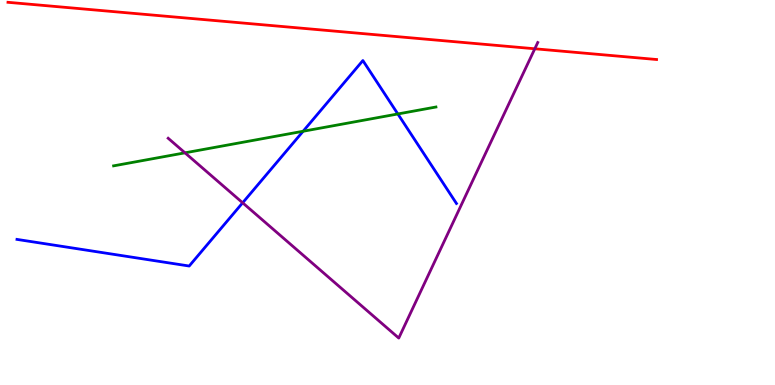[{'lines': ['blue', 'red'], 'intersections': []}, {'lines': ['green', 'red'], 'intersections': []}, {'lines': ['purple', 'red'], 'intersections': [{'x': 6.9, 'y': 8.73}]}, {'lines': ['blue', 'green'], 'intersections': [{'x': 3.91, 'y': 6.59}, {'x': 5.13, 'y': 7.04}]}, {'lines': ['blue', 'purple'], 'intersections': [{'x': 3.13, 'y': 4.73}]}, {'lines': ['green', 'purple'], 'intersections': [{'x': 2.39, 'y': 6.03}]}]